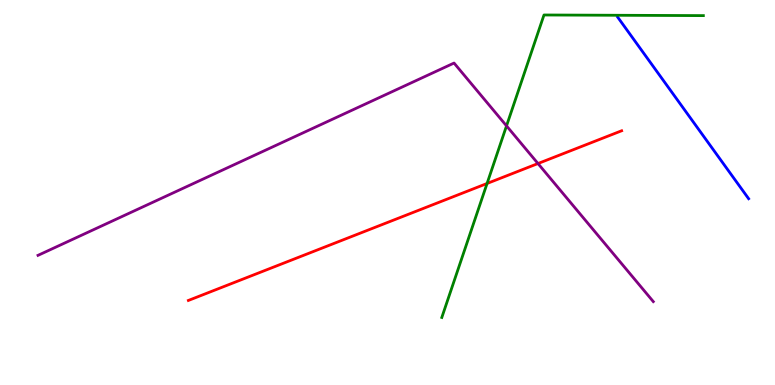[{'lines': ['blue', 'red'], 'intersections': []}, {'lines': ['green', 'red'], 'intersections': [{'x': 6.28, 'y': 5.23}]}, {'lines': ['purple', 'red'], 'intersections': [{'x': 6.94, 'y': 5.75}]}, {'lines': ['blue', 'green'], 'intersections': []}, {'lines': ['blue', 'purple'], 'intersections': []}, {'lines': ['green', 'purple'], 'intersections': [{'x': 6.54, 'y': 6.73}]}]